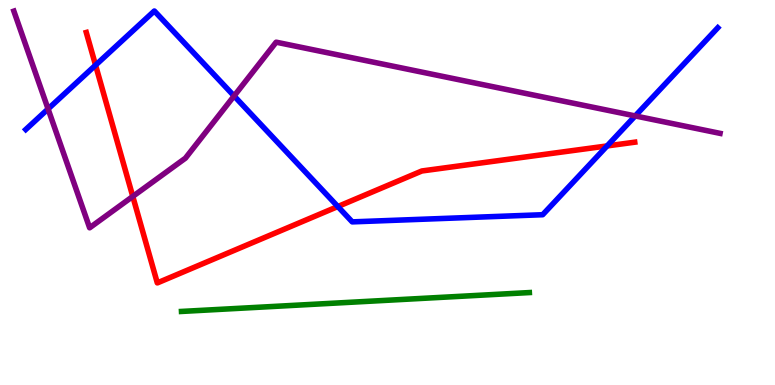[{'lines': ['blue', 'red'], 'intersections': [{'x': 1.23, 'y': 8.31}, {'x': 4.36, 'y': 4.64}, {'x': 7.83, 'y': 6.21}]}, {'lines': ['green', 'red'], 'intersections': []}, {'lines': ['purple', 'red'], 'intersections': [{'x': 1.71, 'y': 4.9}]}, {'lines': ['blue', 'green'], 'intersections': []}, {'lines': ['blue', 'purple'], 'intersections': [{'x': 0.62, 'y': 7.17}, {'x': 3.02, 'y': 7.51}, {'x': 8.2, 'y': 6.99}]}, {'lines': ['green', 'purple'], 'intersections': []}]